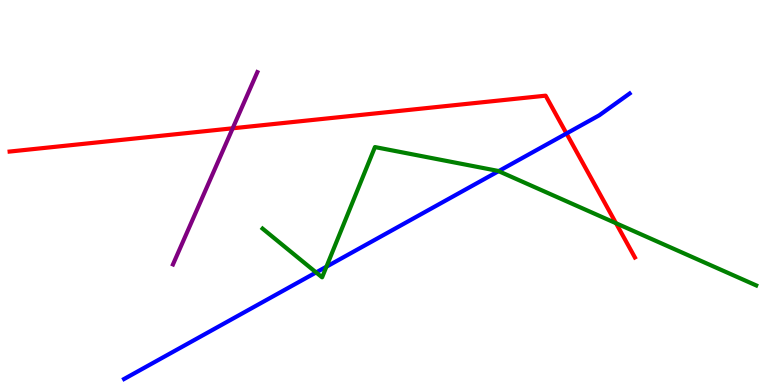[{'lines': ['blue', 'red'], 'intersections': [{'x': 7.31, 'y': 6.53}]}, {'lines': ['green', 'red'], 'intersections': [{'x': 7.95, 'y': 4.2}]}, {'lines': ['purple', 'red'], 'intersections': [{'x': 3.0, 'y': 6.67}]}, {'lines': ['blue', 'green'], 'intersections': [{'x': 4.08, 'y': 2.92}, {'x': 4.21, 'y': 3.07}, {'x': 6.43, 'y': 5.55}]}, {'lines': ['blue', 'purple'], 'intersections': []}, {'lines': ['green', 'purple'], 'intersections': []}]